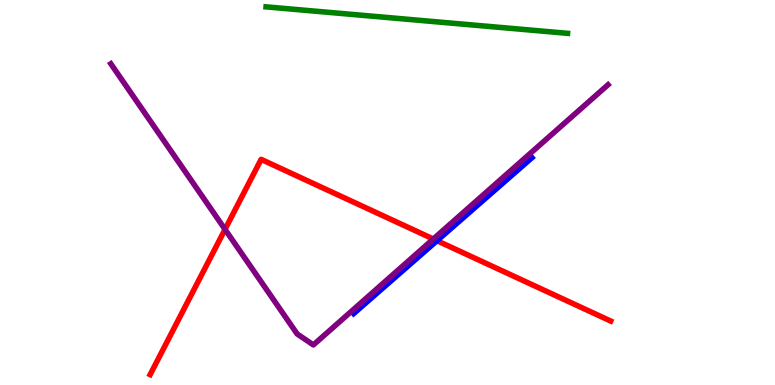[{'lines': ['blue', 'red'], 'intersections': [{'x': 5.64, 'y': 3.75}]}, {'lines': ['green', 'red'], 'intersections': []}, {'lines': ['purple', 'red'], 'intersections': [{'x': 2.9, 'y': 4.04}, {'x': 5.59, 'y': 3.79}]}, {'lines': ['blue', 'green'], 'intersections': []}, {'lines': ['blue', 'purple'], 'intersections': []}, {'lines': ['green', 'purple'], 'intersections': []}]